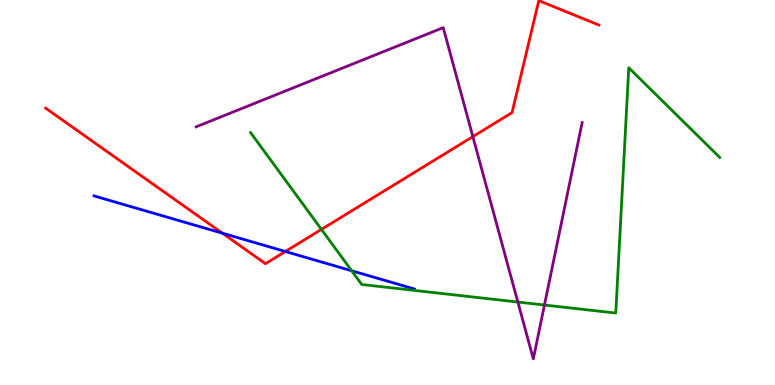[{'lines': ['blue', 'red'], 'intersections': [{'x': 2.87, 'y': 3.94}, {'x': 3.68, 'y': 3.47}]}, {'lines': ['green', 'red'], 'intersections': [{'x': 4.15, 'y': 4.04}]}, {'lines': ['purple', 'red'], 'intersections': [{'x': 6.1, 'y': 6.45}]}, {'lines': ['blue', 'green'], 'intersections': [{'x': 4.54, 'y': 2.97}]}, {'lines': ['blue', 'purple'], 'intersections': []}, {'lines': ['green', 'purple'], 'intersections': [{'x': 6.68, 'y': 2.15}, {'x': 7.03, 'y': 2.08}]}]